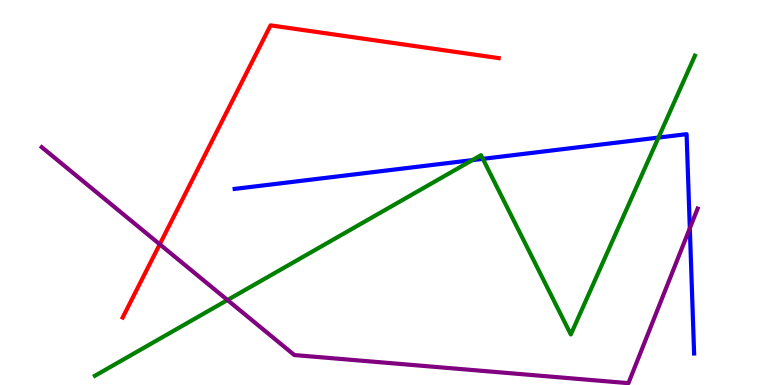[{'lines': ['blue', 'red'], 'intersections': []}, {'lines': ['green', 'red'], 'intersections': []}, {'lines': ['purple', 'red'], 'intersections': [{'x': 2.06, 'y': 3.65}]}, {'lines': ['blue', 'green'], 'intersections': [{'x': 6.09, 'y': 5.84}, {'x': 6.23, 'y': 5.87}, {'x': 8.5, 'y': 6.43}]}, {'lines': ['blue', 'purple'], 'intersections': [{'x': 8.9, 'y': 4.07}]}, {'lines': ['green', 'purple'], 'intersections': [{'x': 2.94, 'y': 2.21}]}]